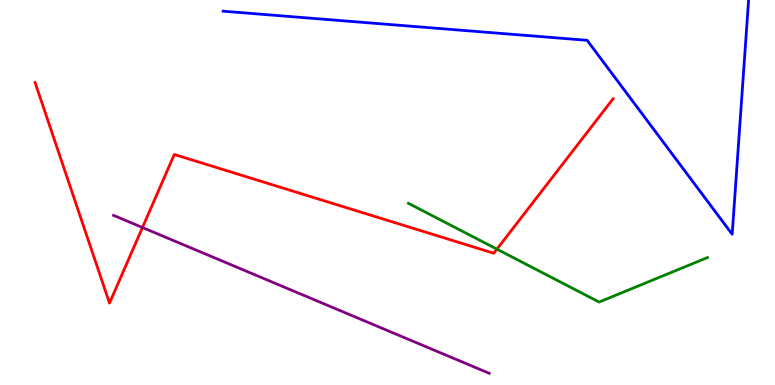[{'lines': ['blue', 'red'], 'intersections': []}, {'lines': ['green', 'red'], 'intersections': [{'x': 6.41, 'y': 3.53}]}, {'lines': ['purple', 'red'], 'intersections': [{'x': 1.84, 'y': 4.09}]}, {'lines': ['blue', 'green'], 'intersections': []}, {'lines': ['blue', 'purple'], 'intersections': []}, {'lines': ['green', 'purple'], 'intersections': []}]